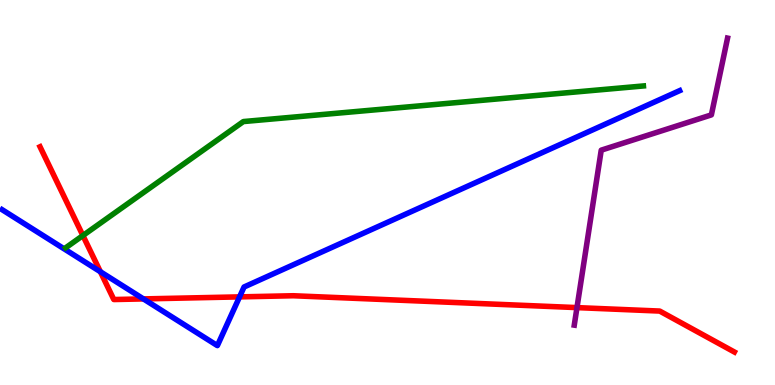[{'lines': ['blue', 'red'], 'intersections': [{'x': 1.3, 'y': 2.94}, {'x': 1.85, 'y': 2.24}, {'x': 3.09, 'y': 2.29}]}, {'lines': ['green', 'red'], 'intersections': [{'x': 1.07, 'y': 3.88}]}, {'lines': ['purple', 'red'], 'intersections': [{'x': 7.44, 'y': 2.01}]}, {'lines': ['blue', 'green'], 'intersections': []}, {'lines': ['blue', 'purple'], 'intersections': []}, {'lines': ['green', 'purple'], 'intersections': []}]